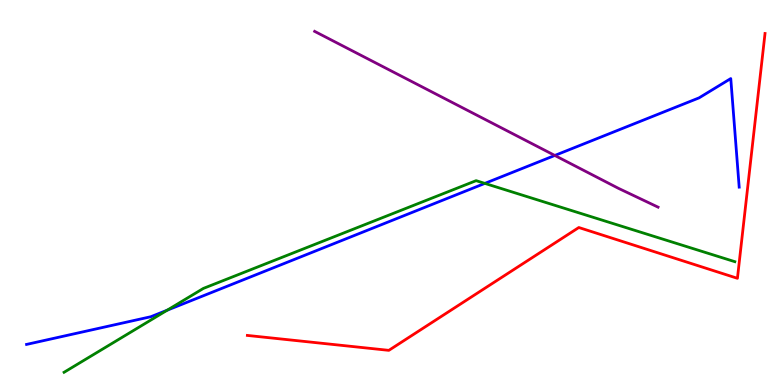[{'lines': ['blue', 'red'], 'intersections': []}, {'lines': ['green', 'red'], 'intersections': []}, {'lines': ['purple', 'red'], 'intersections': []}, {'lines': ['blue', 'green'], 'intersections': [{'x': 2.16, 'y': 1.94}, {'x': 6.26, 'y': 5.24}]}, {'lines': ['blue', 'purple'], 'intersections': [{'x': 7.16, 'y': 5.96}]}, {'lines': ['green', 'purple'], 'intersections': []}]